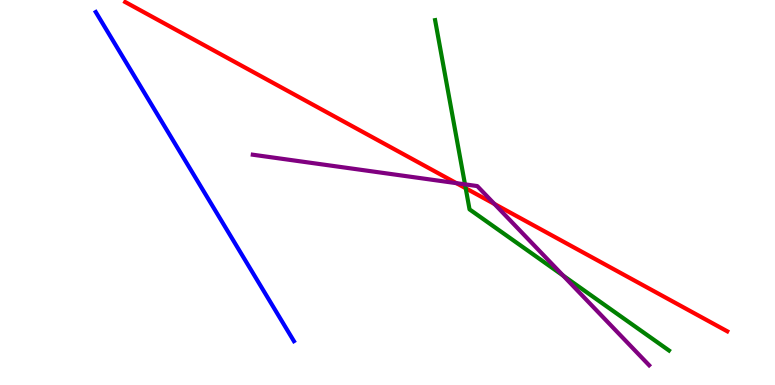[{'lines': ['blue', 'red'], 'intersections': []}, {'lines': ['green', 'red'], 'intersections': [{'x': 6.01, 'y': 5.11}]}, {'lines': ['purple', 'red'], 'intersections': [{'x': 5.89, 'y': 5.24}, {'x': 6.38, 'y': 4.7}]}, {'lines': ['blue', 'green'], 'intersections': []}, {'lines': ['blue', 'purple'], 'intersections': []}, {'lines': ['green', 'purple'], 'intersections': [{'x': 6.0, 'y': 5.21}, {'x': 7.27, 'y': 2.84}]}]